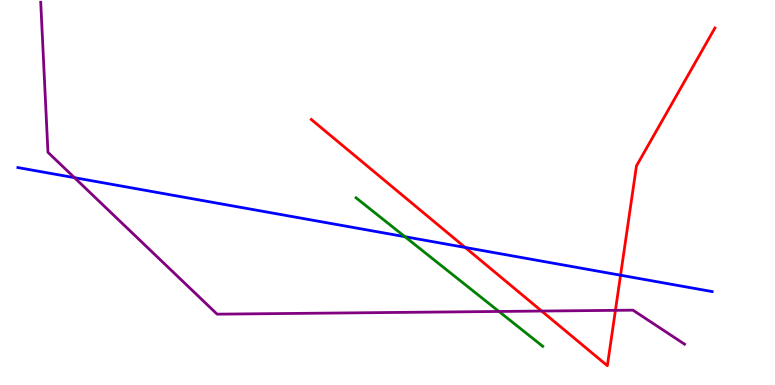[{'lines': ['blue', 'red'], 'intersections': [{'x': 6.0, 'y': 3.57}, {'x': 8.01, 'y': 2.85}]}, {'lines': ['green', 'red'], 'intersections': []}, {'lines': ['purple', 'red'], 'intersections': [{'x': 6.99, 'y': 1.92}, {'x': 7.94, 'y': 1.94}]}, {'lines': ['blue', 'green'], 'intersections': [{'x': 5.22, 'y': 3.85}]}, {'lines': ['blue', 'purple'], 'intersections': [{'x': 0.961, 'y': 5.39}]}, {'lines': ['green', 'purple'], 'intersections': [{'x': 6.44, 'y': 1.91}]}]